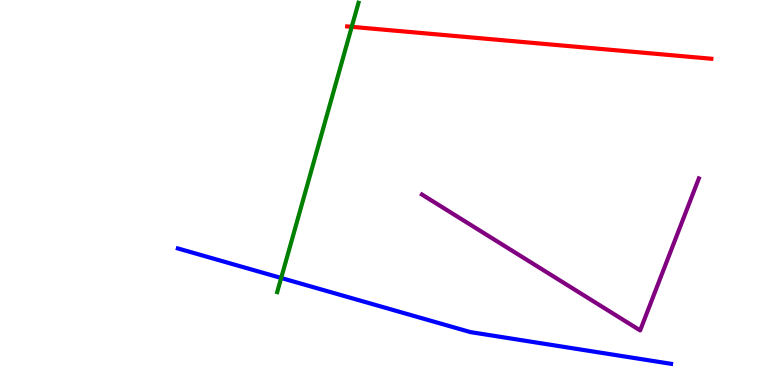[{'lines': ['blue', 'red'], 'intersections': []}, {'lines': ['green', 'red'], 'intersections': [{'x': 4.54, 'y': 9.3}]}, {'lines': ['purple', 'red'], 'intersections': []}, {'lines': ['blue', 'green'], 'intersections': [{'x': 3.63, 'y': 2.78}]}, {'lines': ['blue', 'purple'], 'intersections': []}, {'lines': ['green', 'purple'], 'intersections': []}]